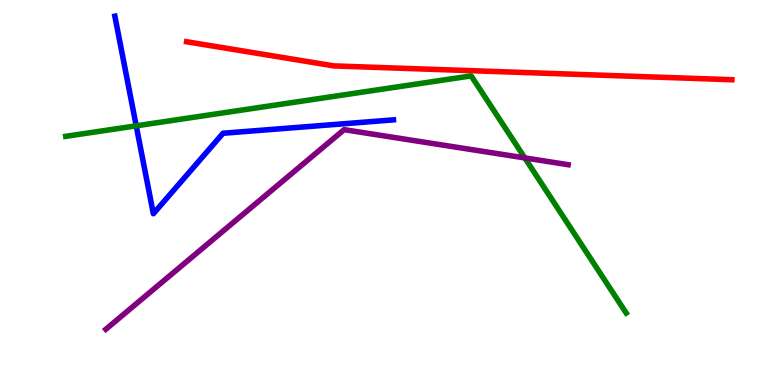[{'lines': ['blue', 'red'], 'intersections': []}, {'lines': ['green', 'red'], 'intersections': []}, {'lines': ['purple', 'red'], 'intersections': []}, {'lines': ['blue', 'green'], 'intersections': [{'x': 1.76, 'y': 6.73}]}, {'lines': ['blue', 'purple'], 'intersections': []}, {'lines': ['green', 'purple'], 'intersections': [{'x': 6.77, 'y': 5.9}]}]